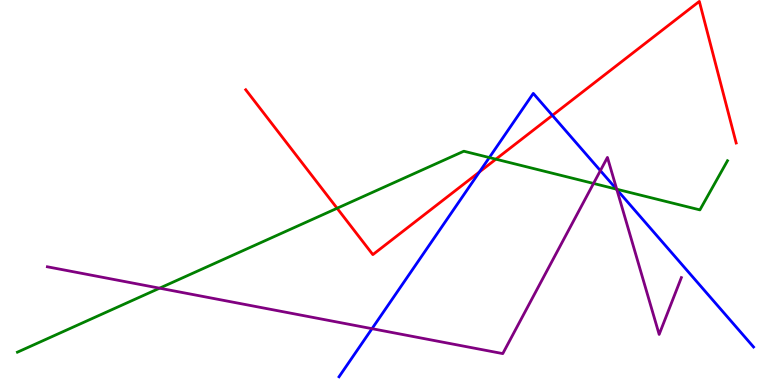[{'lines': ['blue', 'red'], 'intersections': [{'x': 6.19, 'y': 5.53}, {'x': 7.13, 'y': 7.0}]}, {'lines': ['green', 'red'], 'intersections': [{'x': 4.35, 'y': 4.59}, {'x': 6.4, 'y': 5.87}]}, {'lines': ['purple', 'red'], 'intersections': []}, {'lines': ['blue', 'green'], 'intersections': [{'x': 6.31, 'y': 5.91}, {'x': 7.95, 'y': 5.09}]}, {'lines': ['blue', 'purple'], 'intersections': [{'x': 4.8, 'y': 1.46}, {'x': 7.75, 'y': 5.57}, {'x': 7.96, 'y': 5.08}]}, {'lines': ['green', 'purple'], 'intersections': [{'x': 2.06, 'y': 2.51}, {'x': 7.66, 'y': 5.23}, {'x': 7.96, 'y': 5.09}]}]